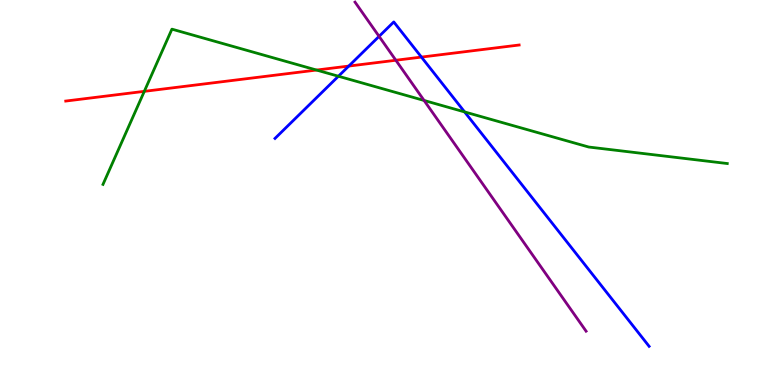[{'lines': ['blue', 'red'], 'intersections': [{'x': 4.5, 'y': 8.28}, {'x': 5.44, 'y': 8.52}]}, {'lines': ['green', 'red'], 'intersections': [{'x': 1.86, 'y': 7.63}, {'x': 4.08, 'y': 8.18}]}, {'lines': ['purple', 'red'], 'intersections': [{'x': 5.11, 'y': 8.44}]}, {'lines': ['blue', 'green'], 'intersections': [{'x': 4.37, 'y': 8.02}, {'x': 5.99, 'y': 7.09}]}, {'lines': ['blue', 'purple'], 'intersections': [{'x': 4.89, 'y': 9.06}]}, {'lines': ['green', 'purple'], 'intersections': [{'x': 5.47, 'y': 7.39}]}]